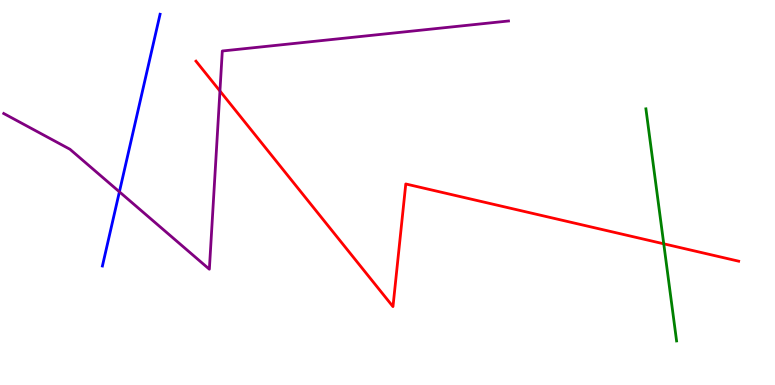[{'lines': ['blue', 'red'], 'intersections': []}, {'lines': ['green', 'red'], 'intersections': [{'x': 8.56, 'y': 3.67}]}, {'lines': ['purple', 'red'], 'intersections': [{'x': 2.84, 'y': 7.64}]}, {'lines': ['blue', 'green'], 'intersections': []}, {'lines': ['blue', 'purple'], 'intersections': [{'x': 1.54, 'y': 5.02}]}, {'lines': ['green', 'purple'], 'intersections': []}]